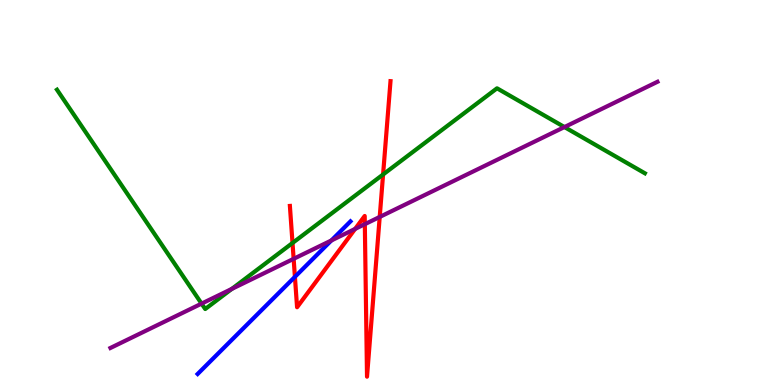[{'lines': ['blue', 'red'], 'intersections': [{'x': 3.81, 'y': 2.81}]}, {'lines': ['green', 'red'], 'intersections': [{'x': 3.77, 'y': 3.69}, {'x': 4.94, 'y': 5.47}]}, {'lines': ['purple', 'red'], 'intersections': [{'x': 3.79, 'y': 3.28}, {'x': 4.58, 'y': 4.05}, {'x': 4.71, 'y': 4.18}, {'x': 4.9, 'y': 4.37}]}, {'lines': ['blue', 'green'], 'intersections': []}, {'lines': ['blue', 'purple'], 'intersections': [{'x': 4.28, 'y': 3.75}]}, {'lines': ['green', 'purple'], 'intersections': [{'x': 2.6, 'y': 2.11}, {'x': 2.99, 'y': 2.5}, {'x': 7.28, 'y': 6.7}]}]